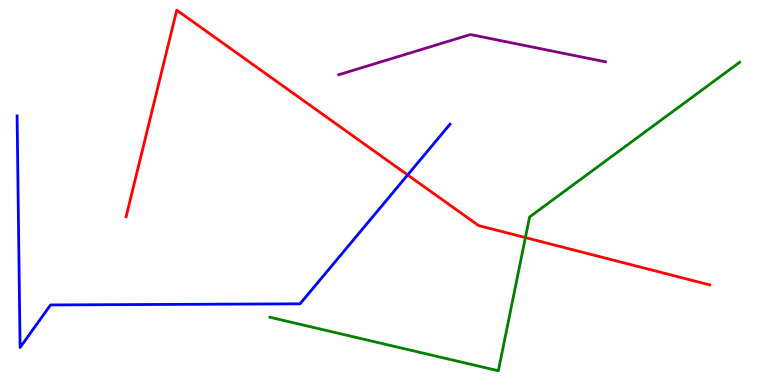[{'lines': ['blue', 'red'], 'intersections': [{'x': 5.26, 'y': 5.46}]}, {'lines': ['green', 'red'], 'intersections': [{'x': 6.78, 'y': 3.83}]}, {'lines': ['purple', 'red'], 'intersections': []}, {'lines': ['blue', 'green'], 'intersections': []}, {'lines': ['blue', 'purple'], 'intersections': []}, {'lines': ['green', 'purple'], 'intersections': []}]